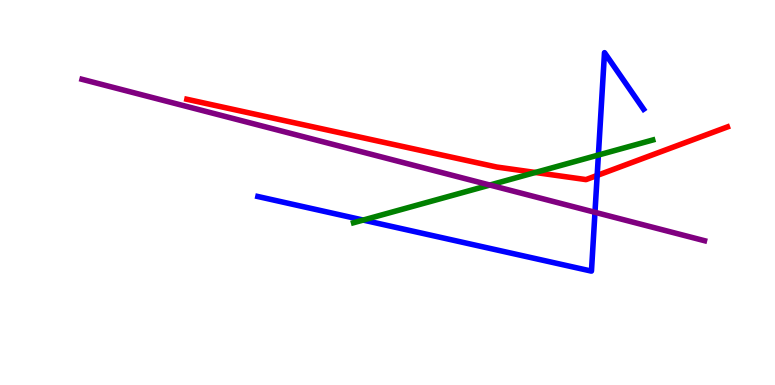[{'lines': ['blue', 'red'], 'intersections': [{'x': 7.71, 'y': 5.44}]}, {'lines': ['green', 'red'], 'intersections': [{'x': 6.91, 'y': 5.52}]}, {'lines': ['purple', 'red'], 'intersections': []}, {'lines': ['blue', 'green'], 'intersections': [{'x': 4.69, 'y': 4.28}, {'x': 7.72, 'y': 5.97}]}, {'lines': ['blue', 'purple'], 'intersections': [{'x': 7.68, 'y': 4.49}]}, {'lines': ['green', 'purple'], 'intersections': [{'x': 6.32, 'y': 5.19}]}]